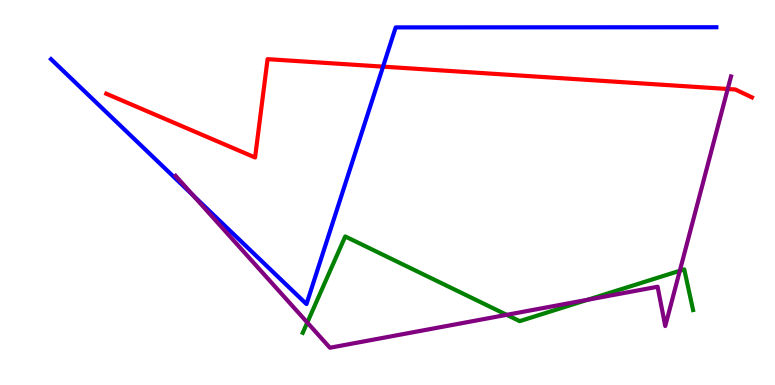[{'lines': ['blue', 'red'], 'intersections': [{'x': 4.94, 'y': 8.27}]}, {'lines': ['green', 'red'], 'intersections': []}, {'lines': ['purple', 'red'], 'intersections': [{'x': 9.39, 'y': 7.69}]}, {'lines': ['blue', 'green'], 'intersections': []}, {'lines': ['blue', 'purple'], 'intersections': [{'x': 2.49, 'y': 4.92}]}, {'lines': ['green', 'purple'], 'intersections': [{'x': 3.97, 'y': 1.62}, {'x': 6.54, 'y': 1.82}, {'x': 7.58, 'y': 2.21}, {'x': 8.77, 'y': 2.97}]}]